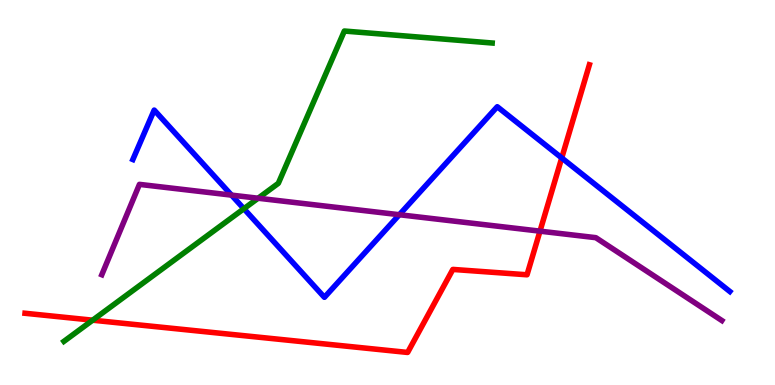[{'lines': ['blue', 'red'], 'intersections': [{'x': 7.25, 'y': 5.9}]}, {'lines': ['green', 'red'], 'intersections': [{'x': 1.2, 'y': 1.68}]}, {'lines': ['purple', 'red'], 'intersections': [{'x': 6.97, 'y': 4.0}]}, {'lines': ['blue', 'green'], 'intersections': [{'x': 3.15, 'y': 4.58}]}, {'lines': ['blue', 'purple'], 'intersections': [{'x': 2.99, 'y': 4.93}, {'x': 5.15, 'y': 4.42}]}, {'lines': ['green', 'purple'], 'intersections': [{'x': 3.33, 'y': 4.85}]}]